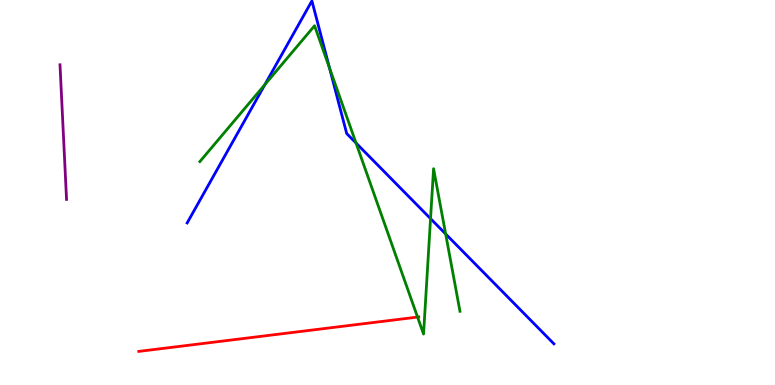[{'lines': ['blue', 'red'], 'intersections': []}, {'lines': ['green', 'red'], 'intersections': [{'x': 5.39, 'y': 1.76}]}, {'lines': ['purple', 'red'], 'intersections': []}, {'lines': ['blue', 'green'], 'intersections': [{'x': 3.42, 'y': 7.8}, {'x': 4.25, 'y': 8.24}, {'x': 4.59, 'y': 6.29}, {'x': 5.56, 'y': 4.32}, {'x': 5.75, 'y': 3.92}]}, {'lines': ['blue', 'purple'], 'intersections': []}, {'lines': ['green', 'purple'], 'intersections': []}]